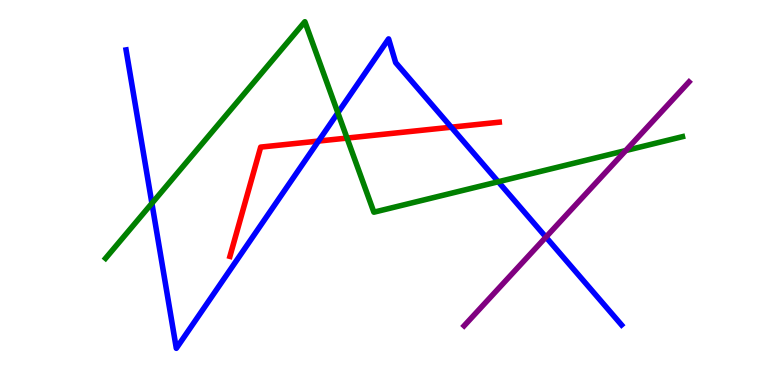[{'lines': ['blue', 'red'], 'intersections': [{'x': 4.11, 'y': 6.34}, {'x': 5.82, 'y': 6.7}]}, {'lines': ['green', 'red'], 'intersections': [{'x': 4.48, 'y': 6.41}]}, {'lines': ['purple', 'red'], 'intersections': []}, {'lines': ['blue', 'green'], 'intersections': [{'x': 1.96, 'y': 4.72}, {'x': 4.36, 'y': 7.07}, {'x': 6.43, 'y': 5.28}]}, {'lines': ['blue', 'purple'], 'intersections': [{'x': 7.04, 'y': 3.84}]}, {'lines': ['green', 'purple'], 'intersections': [{'x': 8.07, 'y': 6.09}]}]